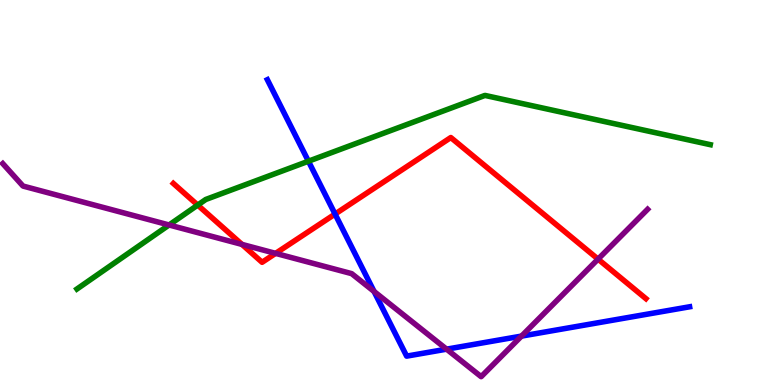[{'lines': ['blue', 'red'], 'intersections': [{'x': 4.32, 'y': 4.44}]}, {'lines': ['green', 'red'], 'intersections': [{'x': 2.55, 'y': 4.67}]}, {'lines': ['purple', 'red'], 'intersections': [{'x': 3.12, 'y': 3.65}, {'x': 3.56, 'y': 3.42}, {'x': 7.72, 'y': 3.27}]}, {'lines': ['blue', 'green'], 'intersections': [{'x': 3.98, 'y': 5.81}]}, {'lines': ['blue', 'purple'], 'intersections': [{'x': 4.83, 'y': 2.43}, {'x': 5.76, 'y': 0.931}, {'x': 6.73, 'y': 1.27}]}, {'lines': ['green', 'purple'], 'intersections': [{'x': 2.18, 'y': 4.16}]}]